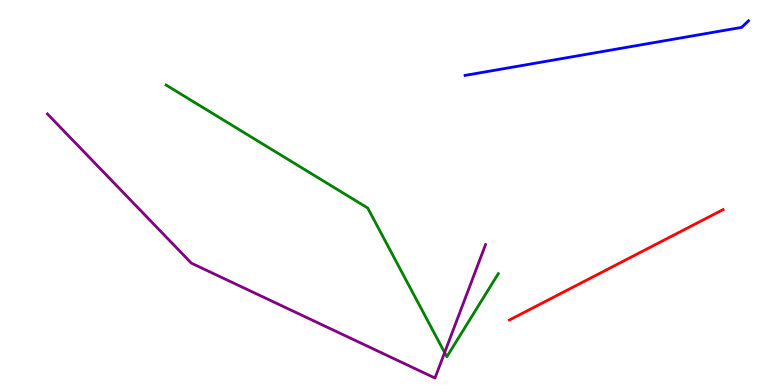[{'lines': ['blue', 'red'], 'intersections': []}, {'lines': ['green', 'red'], 'intersections': []}, {'lines': ['purple', 'red'], 'intersections': []}, {'lines': ['blue', 'green'], 'intersections': []}, {'lines': ['blue', 'purple'], 'intersections': []}, {'lines': ['green', 'purple'], 'intersections': [{'x': 5.74, 'y': 0.843}]}]